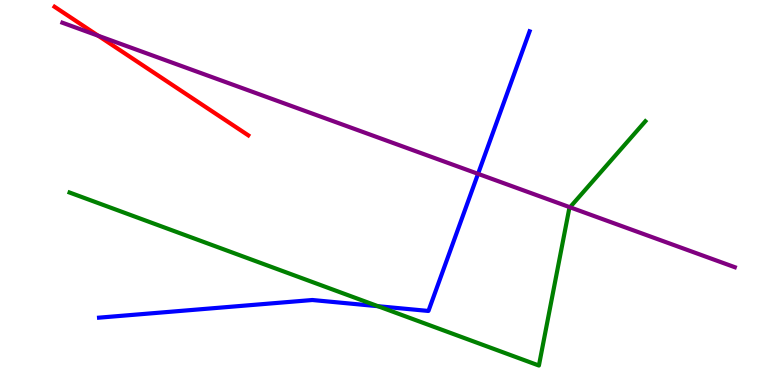[{'lines': ['blue', 'red'], 'intersections': []}, {'lines': ['green', 'red'], 'intersections': []}, {'lines': ['purple', 'red'], 'intersections': [{'x': 1.27, 'y': 9.07}]}, {'lines': ['blue', 'green'], 'intersections': [{'x': 4.88, 'y': 2.05}]}, {'lines': ['blue', 'purple'], 'intersections': [{'x': 6.17, 'y': 5.48}]}, {'lines': ['green', 'purple'], 'intersections': [{'x': 7.35, 'y': 4.62}]}]